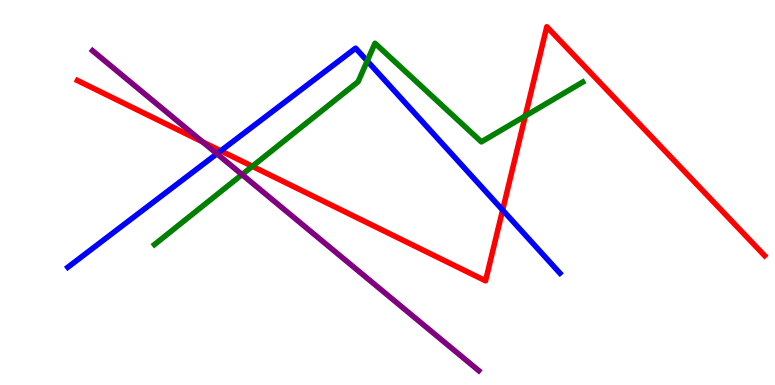[{'lines': ['blue', 'red'], 'intersections': [{'x': 2.85, 'y': 6.08}, {'x': 6.49, 'y': 4.54}]}, {'lines': ['green', 'red'], 'intersections': [{'x': 3.26, 'y': 5.68}, {'x': 6.78, 'y': 6.99}]}, {'lines': ['purple', 'red'], 'intersections': [{'x': 2.61, 'y': 6.31}]}, {'lines': ['blue', 'green'], 'intersections': [{'x': 4.74, 'y': 8.42}]}, {'lines': ['blue', 'purple'], 'intersections': [{'x': 2.8, 'y': 6.01}]}, {'lines': ['green', 'purple'], 'intersections': [{'x': 3.12, 'y': 5.47}]}]